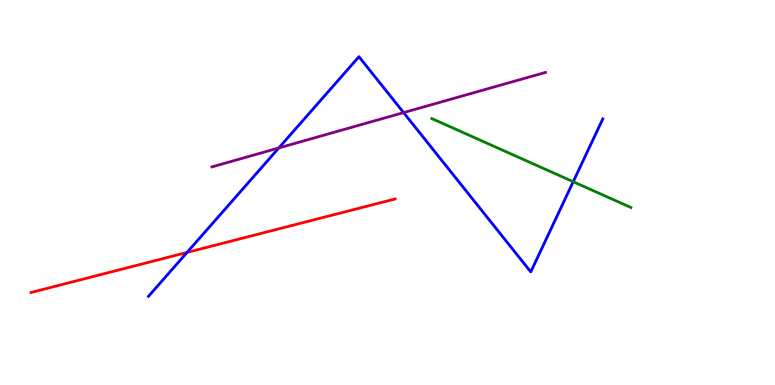[{'lines': ['blue', 'red'], 'intersections': [{'x': 2.41, 'y': 3.44}]}, {'lines': ['green', 'red'], 'intersections': []}, {'lines': ['purple', 'red'], 'intersections': []}, {'lines': ['blue', 'green'], 'intersections': [{'x': 7.4, 'y': 5.28}]}, {'lines': ['blue', 'purple'], 'intersections': [{'x': 3.6, 'y': 6.16}, {'x': 5.21, 'y': 7.08}]}, {'lines': ['green', 'purple'], 'intersections': []}]